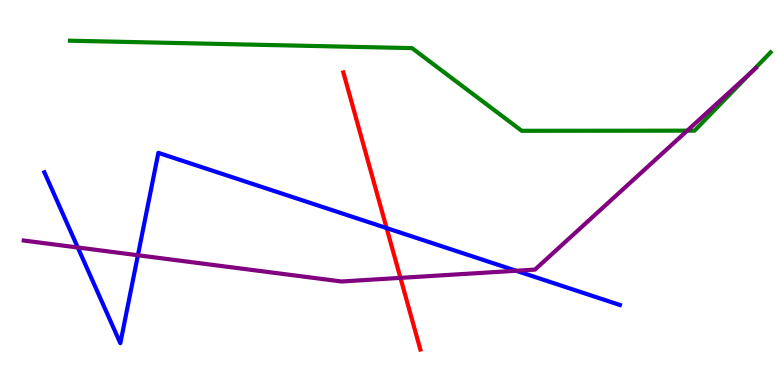[{'lines': ['blue', 'red'], 'intersections': [{'x': 4.99, 'y': 4.08}]}, {'lines': ['green', 'red'], 'intersections': []}, {'lines': ['purple', 'red'], 'intersections': [{'x': 5.17, 'y': 2.78}]}, {'lines': ['blue', 'green'], 'intersections': []}, {'lines': ['blue', 'purple'], 'intersections': [{'x': 1.0, 'y': 3.57}, {'x': 1.78, 'y': 3.37}, {'x': 6.66, 'y': 2.97}]}, {'lines': ['green', 'purple'], 'intersections': [{'x': 8.87, 'y': 6.61}, {'x': 9.69, 'y': 8.12}]}]